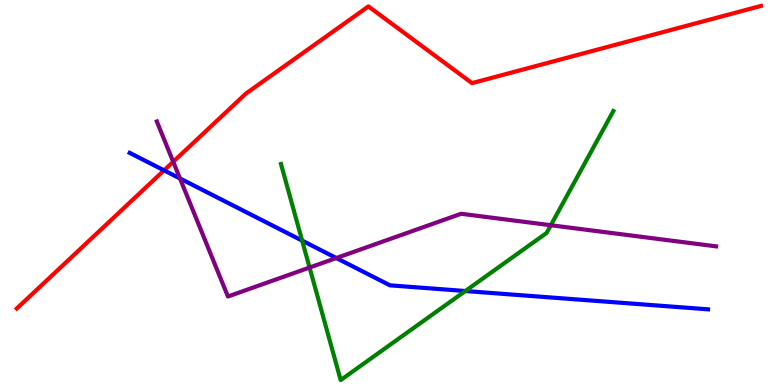[{'lines': ['blue', 'red'], 'intersections': [{'x': 2.12, 'y': 5.57}]}, {'lines': ['green', 'red'], 'intersections': []}, {'lines': ['purple', 'red'], 'intersections': [{'x': 2.23, 'y': 5.8}]}, {'lines': ['blue', 'green'], 'intersections': [{'x': 3.9, 'y': 3.75}, {'x': 6.0, 'y': 2.44}]}, {'lines': ['blue', 'purple'], 'intersections': [{'x': 2.32, 'y': 5.36}, {'x': 4.34, 'y': 3.3}]}, {'lines': ['green', 'purple'], 'intersections': [{'x': 3.99, 'y': 3.05}, {'x': 7.11, 'y': 4.15}]}]